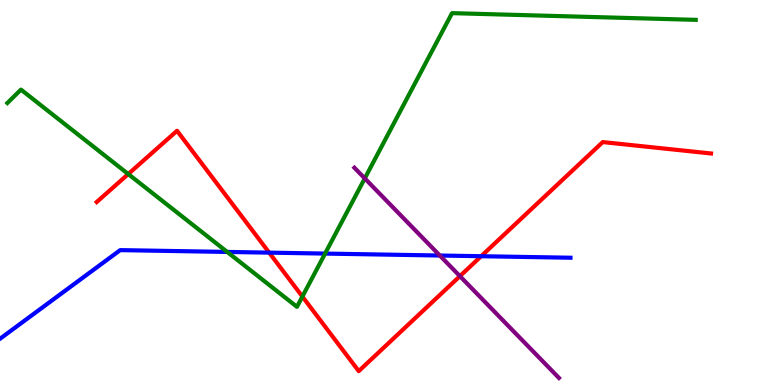[{'lines': ['blue', 'red'], 'intersections': [{'x': 3.47, 'y': 3.44}, {'x': 6.21, 'y': 3.35}]}, {'lines': ['green', 'red'], 'intersections': [{'x': 1.65, 'y': 5.48}, {'x': 3.9, 'y': 2.3}]}, {'lines': ['purple', 'red'], 'intersections': [{'x': 5.93, 'y': 2.83}]}, {'lines': ['blue', 'green'], 'intersections': [{'x': 2.93, 'y': 3.46}, {'x': 4.19, 'y': 3.41}]}, {'lines': ['blue', 'purple'], 'intersections': [{'x': 5.68, 'y': 3.36}]}, {'lines': ['green', 'purple'], 'intersections': [{'x': 4.71, 'y': 5.37}]}]